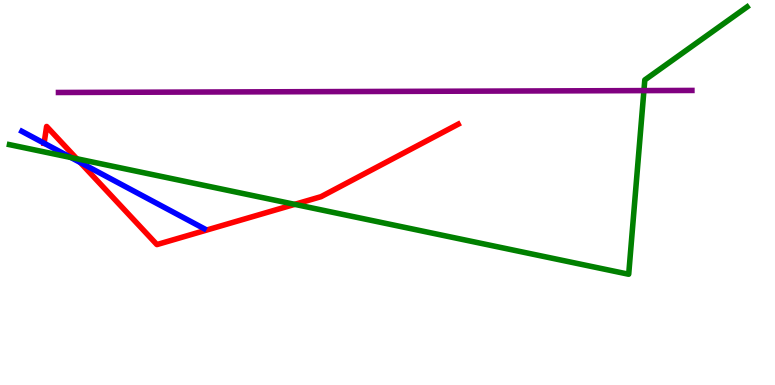[{'lines': ['blue', 'red'], 'intersections': [{'x': 0.569, 'y': 6.28}, {'x': 1.04, 'y': 5.78}]}, {'lines': ['green', 'red'], 'intersections': [{'x': 0.99, 'y': 5.88}, {'x': 3.8, 'y': 4.69}]}, {'lines': ['purple', 'red'], 'intersections': []}, {'lines': ['blue', 'green'], 'intersections': [{'x': 0.915, 'y': 5.91}]}, {'lines': ['blue', 'purple'], 'intersections': []}, {'lines': ['green', 'purple'], 'intersections': [{'x': 8.31, 'y': 7.65}]}]